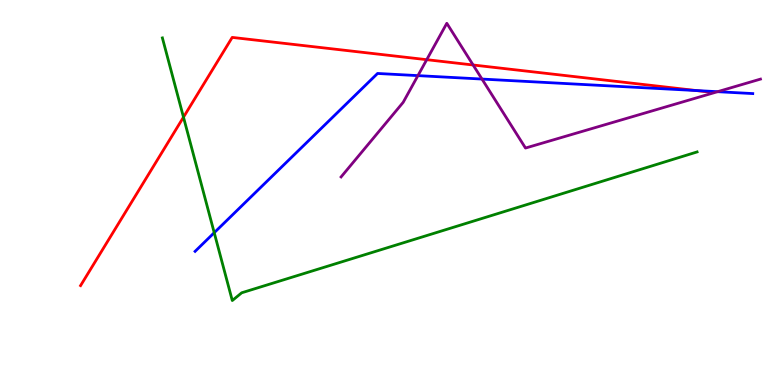[{'lines': ['blue', 'red'], 'intersections': [{'x': 8.98, 'y': 7.65}]}, {'lines': ['green', 'red'], 'intersections': [{'x': 2.37, 'y': 6.96}]}, {'lines': ['purple', 'red'], 'intersections': [{'x': 5.51, 'y': 8.45}, {'x': 6.1, 'y': 8.31}]}, {'lines': ['blue', 'green'], 'intersections': [{'x': 2.76, 'y': 3.96}]}, {'lines': ['blue', 'purple'], 'intersections': [{'x': 5.39, 'y': 8.04}, {'x': 6.22, 'y': 7.95}, {'x': 9.26, 'y': 7.62}]}, {'lines': ['green', 'purple'], 'intersections': []}]